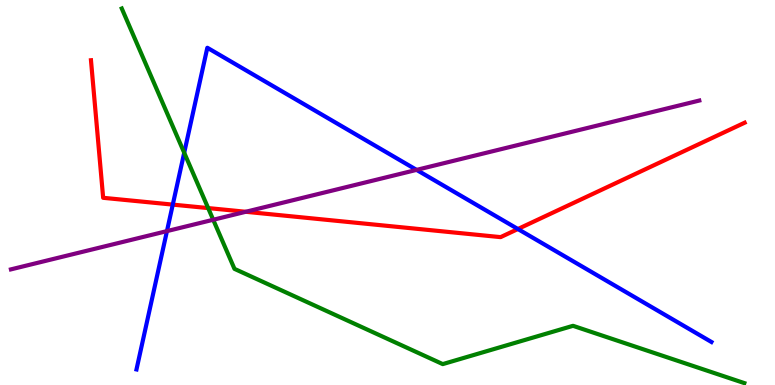[{'lines': ['blue', 'red'], 'intersections': [{'x': 2.23, 'y': 4.69}, {'x': 6.68, 'y': 4.05}]}, {'lines': ['green', 'red'], 'intersections': [{'x': 2.69, 'y': 4.6}]}, {'lines': ['purple', 'red'], 'intersections': [{'x': 3.17, 'y': 4.5}]}, {'lines': ['blue', 'green'], 'intersections': [{'x': 2.38, 'y': 6.03}]}, {'lines': ['blue', 'purple'], 'intersections': [{'x': 2.15, 'y': 4.0}, {'x': 5.38, 'y': 5.59}]}, {'lines': ['green', 'purple'], 'intersections': [{'x': 2.75, 'y': 4.29}]}]